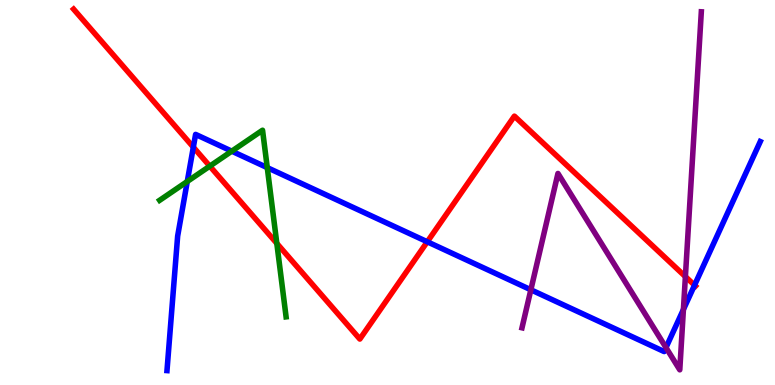[{'lines': ['blue', 'red'], 'intersections': [{'x': 2.49, 'y': 6.18}, {'x': 5.51, 'y': 3.72}, {'x': 8.96, 'y': 2.59}]}, {'lines': ['green', 'red'], 'intersections': [{'x': 2.71, 'y': 5.68}, {'x': 3.57, 'y': 3.68}]}, {'lines': ['purple', 'red'], 'intersections': [{'x': 8.84, 'y': 2.82}]}, {'lines': ['blue', 'green'], 'intersections': [{'x': 2.42, 'y': 5.29}, {'x': 2.99, 'y': 6.07}, {'x': 3.45, 'y': 5.65}]}, {'lines': ['blue', 'purple'], 'intersections': [{'x': 6.85, 'y': 2.47}, {'x': 8.59, 'y': 0.972}, {'x': 8.82, 'y': 1.96}]}, {'lines': ['green', 'purple'], 'intersections': []}]